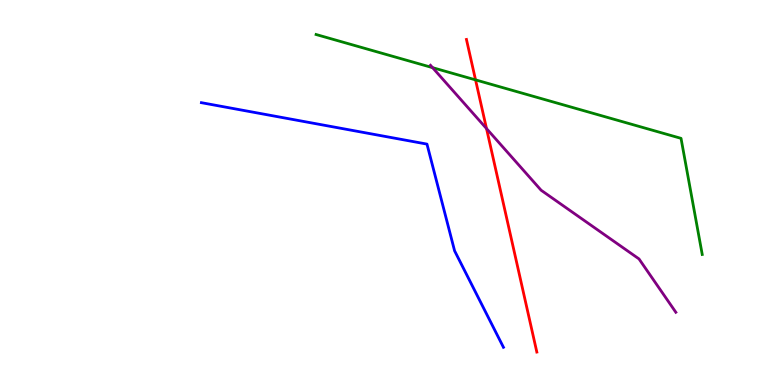[{'lines': ['blue', 'red'], 'intersections': []}, {'lines': ['green', 'red'], 'intersections': [{'x': 6.14, 'y': 7.93}]}, {'lines': ['purple', 'red'], 'intersections': [{'x': 6.28, 'y': 6.66}]}, {'lines': ['blue', 'green'], 'intersections': []}, {'lines': ['blue', 'purple'], 'intersections': []}, {'lines': ['green', 'purple'], 'intersections': [{'x': 5.58, 'y': 8.24}]}]